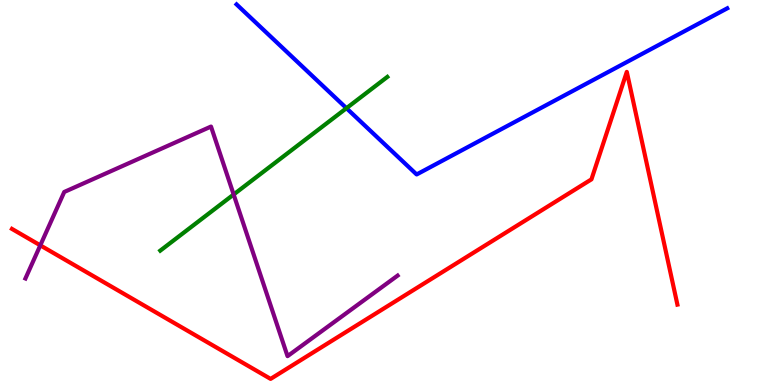[{'lines': ['blue', 'red'], 'intersections': []}, {'lines': ['green', 'red'], 'intersections': []}, {'lines': ['purple', 'red'], 'intersections': [{'x': 0.52, 'y': 3.63}]}, {'lines': ['blue', 'green'], 'intersections': [{'x': 4.47, 'y': 7.19}]}, {'lines': ['blue', 'purple'], 'intersections': []}, {'lines': ['green', 'purple'], 'intersections': [{'x': 3.01, 'y': 4.95}]}]